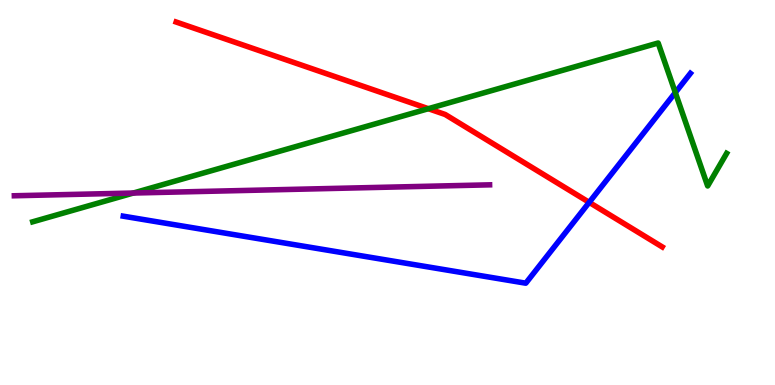[{'lines': ['blue', 'red'], 'intersections': [{'x': 7.6, 'y': 4.74}]}, {'lines': ['green', 'red'], 'intersections': [{'x': 5.53, 'y': 7.18}]}, {'lines': ['purple', 'red'], 'intersections': []}, {'lines': ['blue', 'green'], 'intersections': [{'x': 8.71, 'y': 7.6}]}, {'lines': ['blue', 'purple'], 'intersections': []}, {'lines': ['green', 'purple'], 'intersections': [{'x': 1.72, 'y': 4.99}]}]